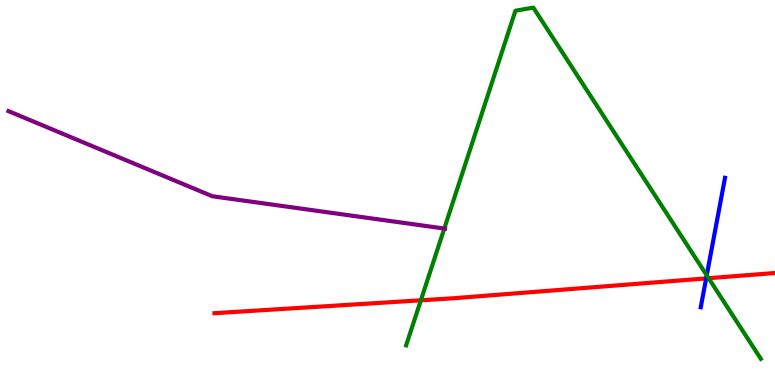[{'lines': ['blue', 'red'], 'intersections': [{'x': 9.11, 'y': 2.77}]}, {'lines': ['green', 'red'], 'intersections': [{'x': 5.43, 'y': 2.2}, {'x': 9.14, 'y': 2.77}]}, {'lines': ['purple', 'red'], 'intersections': []}, {'lines': ['blue', 'green'], 'intersections': [{'x': 9.12, 'y': 2.85}]}, {'lines': ['blue', 'purple'], 'intersections': []}, {'lines': ['green', 'purple'], 'intersections': [{'x': 5.73, 'y': 4.06}]}]